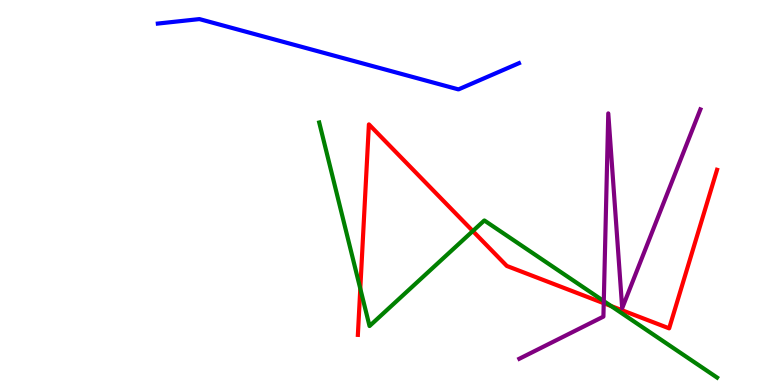[{'lines': ['blue', 'red'], 'intersections': []}, {'lines': ['green', 'red'], 'intersections': [{'x': 4.65, 'y': 2.5}, {'x': 6.1, 'y': 4.0}, {'x': 7.89, 'y': 2.05}]}, {'lines': ['purple', 'red'], 'intersections': [{'x': 7.79, 'y': 2.12}]}, {'lines': ['blue', 'green'], 'intersections': []}, {'lines': ['blue', 'purple'], 'intersections': []}, {'lines': ['green', 'purple'], 'intersections': [{'x': 7.79, 'y': 2.18}]}]